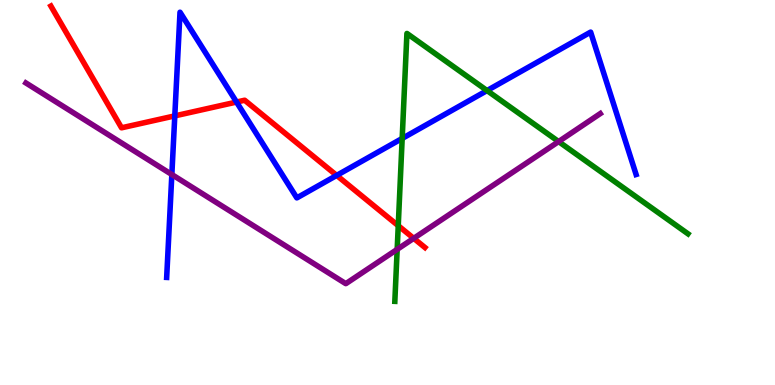[{'lines': ['blue', 'red'], 'intersections': [{'x': 2.26, 'y': 6.99}, {'x': 3.05, 'y': 7.35}, {'x': 4.34, 'y': 5.44}]}, {'lines': ['green', 'red'], 'intersections': [{'x': 5.14, 'y': 4.14}]}, {'lines': ['purple', 'red'], 'intersections': [{'x': 5.34, 'y': 3.81}]}, {'lines': ['blue', 'green'], 'intersections': [{'x': 5.19, 'y': 6.4}, {'x': 6.28, 'y': 7.65}]}, {'lines': ['blue', 'purple'], 'intersections': [{'x': 2.22, 'y': 5.47}]}, {'lines': ['green', 'purple'], 'intersections': [{'x': 5.12, 'y': 3.52}, {'x': 7.21, 'y': 6.32}]}]